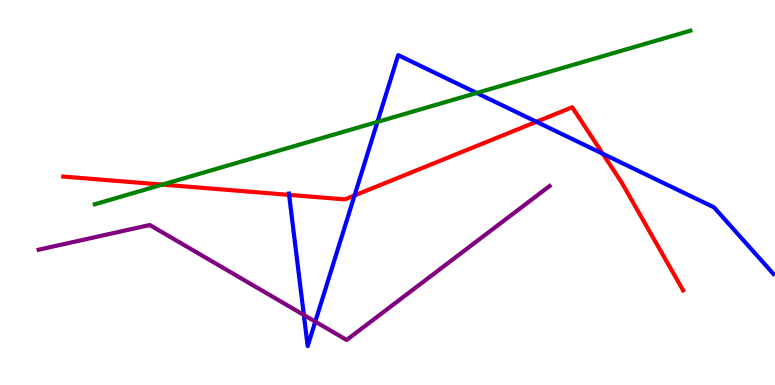[{'lines': ['blue', 'red'], 'intersections': [{'x': 3.73, 'y': 4.94}, {'x': 4.57, 'y': 4.92}, {'x': 6.92, 'y': 6.84}, {'x': 7.78, 'y': 6.01}]}, {'lines': ['green', 'red'], 'intersections': [{'x': 2.09, 'y': 5.21}]}, {'lines': ['purple', 'red'], 'intersections': []}, {'lines': ['blue', 'green'], 'intersections': [{'x': 4.87, 'y': 6.83}, {'x': 6.15, 'y': 7.59}]}, {'lines': ['blue', 'purple'], 'intersections': [{'x': 3.92, 'y': 1.82}, {'x': 4.07, 'y': 1.65}]}, {'lines': ['green', 'purple'], 'intersections': []}]